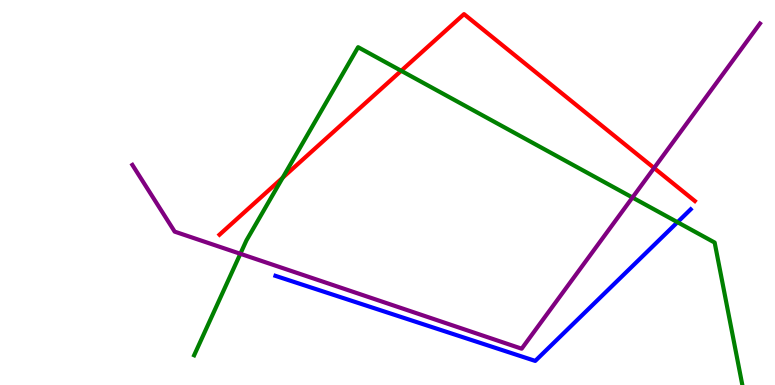[{'lines': ['blue', 'red'], 'intersections': []}, {'lines': ['green', 'red'], 'intersections': [{'x': 3.65, 'y': 5.38}, {'x': 5.18, 'y': 8.16}]}, {'lines': ['purple', 'red'], 'intersections': [{'x': 8.44, 'y': 5.64}]}, {'lines': ['blue', 'green'], 'intersections': [{'x': 8.74, 'y': 4.23}]}, {'lines': ['blue', 'purple'], 'intersections': []}, {'lines': ['green', 'purple'], 'intersections': [{'x': 3.1, 'y': 3.41}, {'x': 8.16, 'y': 4.87}]}]